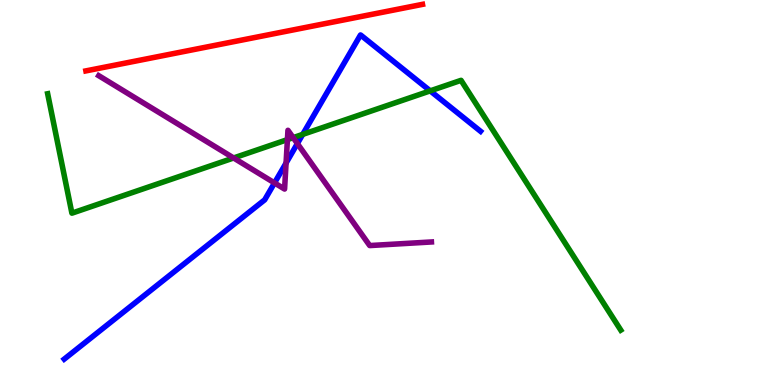[{'lines': ['blue', 'red'], 'intersections': []}, {'lines': ['green', 'red'], 'intersections': []}, {'lines': ['purple', 'red'], 'intersections': []}, {'lines': ['blue', 'green'], 'intersections': [{'x': 3.91, 'y': 6.51}, {'x': 5.55, 'y': 7.64}]}, {'lines': ['blue', 'purple'], 'intersections': [{'x': 3.54, 'y': 5.25}, {'x': 3.69, 'y': 5.77}, {'x': 3.84, 'y': 6.27}]}, {'lines': ['green', 'purple'], 'intersections': [{'x': 3.01, 'y': 5.9}, {'x': 3.71, 'y': 6.37}, {'x': 3.78, 'y': 6.42}]}]